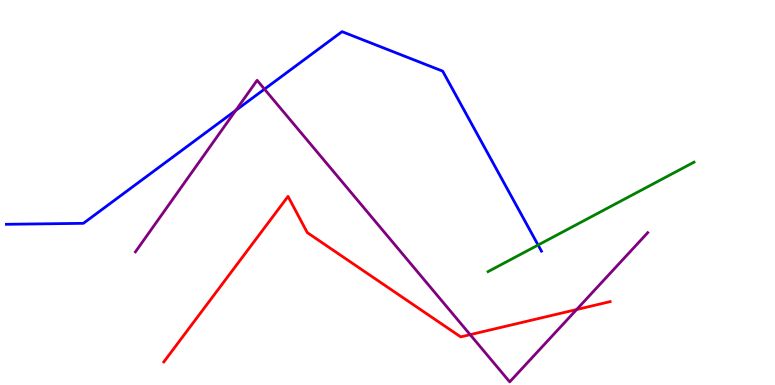[{'lines': ['blue', 'red'], 'intersections': []}, {'lines': ['green', 'red'], 'intersections': []}, {'lines': ['purple', 'red'], 'intersections': [{'x': 6.07, 'y': 1.31}, {'x': 7.44, 'y': 1.96}]}, {'lines': ['blue', 'green'], 'intersections': [{'x': 6.94, 'y': 3.64}]}, {'lines': ['blue', 'purple'], 'intersections': [{'x': 3.04, 'y': 7.13}, {'x': 3.41, 'y': 7.68}]}, {'lines': ['green', 'purple'], 'intersections': []}]